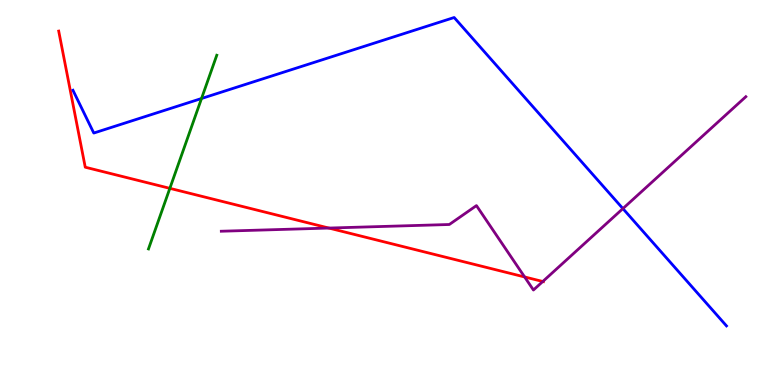[{'lines': ['blue', 'red'], 'intersections': []}, {'lines': ['green', 'red'], 'intersections': [{'x': 2.19, 'y': 5.11}]}, {'lines': ['purple', 'red'], 'intersections': [{'x': 4.24, 'y': 4.08}, {'x': 6.77, 'y': 2.81}, {'x': 7.0, 'y': 2.69}]}, {'lines': ['blue', 'green'], 'intersections': [{'x': 2.6, 'y': 7.44}]}, {'lines': ['blue', 'purple'], 'intersections': [{'x': 8.04, 'y': 4.58}]}, {'lines': ['green', 'purple'], 'intersections': []}]